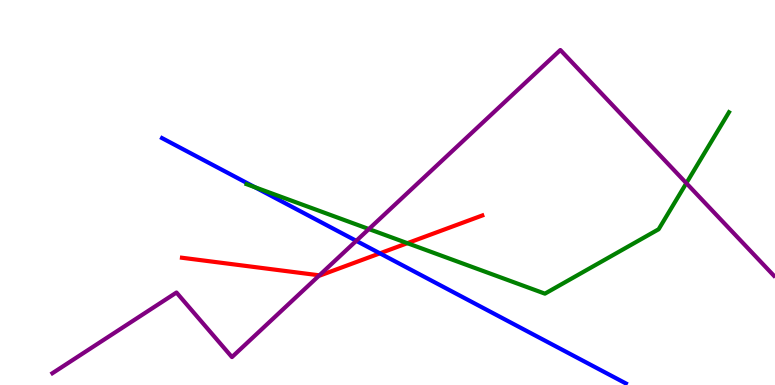[{'lines': ['blue', 'red'], 'intersections': [{'x': 4.9, 'y': 3.42}]}, {'lines': ['green', 'red'], 'intersections': [{'x': 5.26, 'y': 3.68}]}, {'lines': ['purple', 'red'], 'intersections': [{'x': 4.12, 'y': 2.85}]}, {'lines': ['blue', 'green'], 'intersections': [{'x': 3.29, 'y': 5.14}]}, {'lines': ['blue', 'purple'], 'intersections': [{'x': 4.6, 'y': 3.74}]}, {'lines': ['green', 'purple'], 'intersections': [{'x': 4.76, 'y': 4.05}, {'x': 8.86, 'y': 5.24}]}]